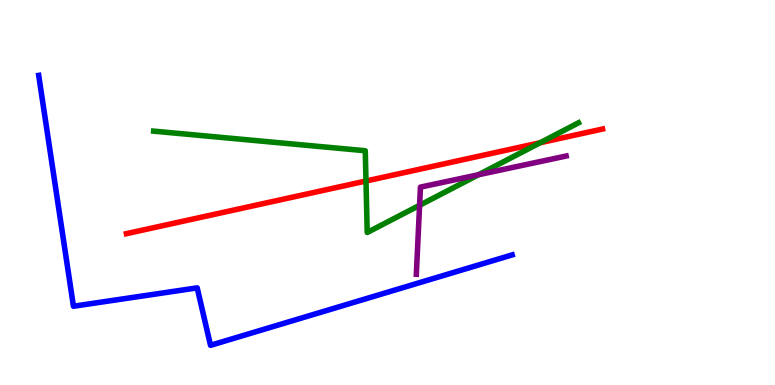[{'lines': ['blue', 'red'], 'intersections': []}, {'lines': ['green', 'red'], 'intersections': [{'x': 4.72, 'y': 5.3}, {'x': 6.97, 'y': 6.29}]}, {'lines': ['purple', 'red'], 'intersections': []}, {'lines': ['blue', 'green'], 'intersections': []}, {'lines': ['blue', 'purple'], 'intersections': []}, {'lines': ['green', 'purple'], 'intersections': [{'x': 5.41, 'y': 4.67}, {'x': 6.17, 'y': 5.46}]}]